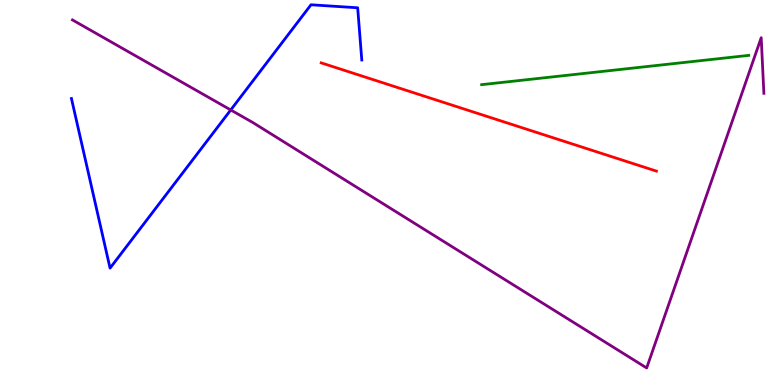[{'lines': ['blue', 'red'], 'intersections': []}, {'lines': ['green', 'red'], 'intersections': []}, {'lines': ['purple', 'red'], 'intersections': []}, {'lines': ['blue', 'green'], 'intersections': []}, {'lines': ['blue', 'purple'], 'intersections': [{'x': 2.98, 'y': 7.14}]}, {'lines': ['green', 'purple'], 'intersections': []}]